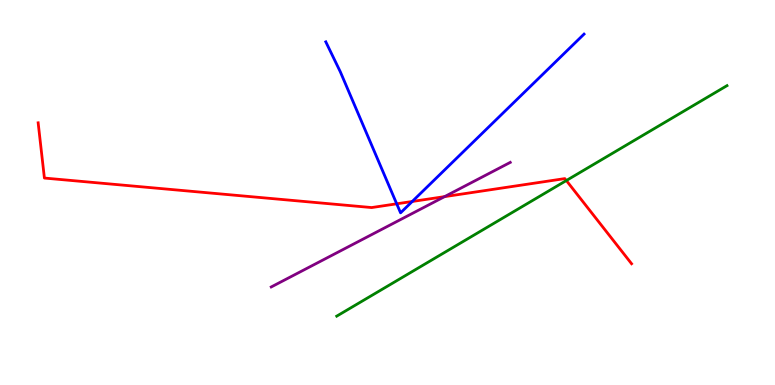[{'lines': ['blue', 'red'], 'intersections': [{'x': 5.12, 'y': 4.71}, {'x': 5.32, 'y': 4.77}]}, {'lines': ['green', 'red'], 'intersections': [{'x': 7.31, 'y': 5.31}]}, {'lines': ['purple', 'red'], 'intersections': [{'x': 5.74, 'y': 4.89}]}, {'lines': ['blue', 'green'], 'intersections': []}, {'lines': ['blue', 'purple'], 'intersections': []}, {'lines': ['green', 'purple'], 'intersections': []}]